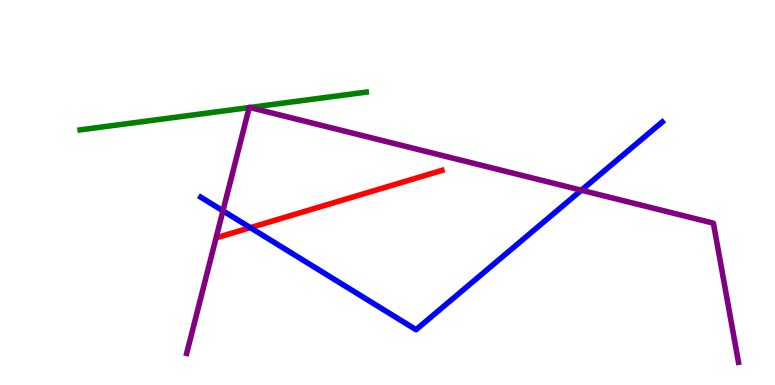[{'lines': ['blue', 'red'], 'intersections': [{'x': 3.23, 'y': 4.09}]}, {'lines': ['green', 'red'], 'intersections': []}, {'lines': ['purple', 'red'], 'intersections': []}, {'lines': ['blue', 'green'], 'intersections': []}, {'lines': ['blue', 'purple'], 'intersections': [{'x': 2.88, 'y': 4.52}, {'x': 7.5, 'y': 5.06}]}, {'lines': ['green', 'purple'], 'intersections': [{'x': 3.22, 'y': 7.21}, {'x': 3.22, 'y': 7.21}]}]